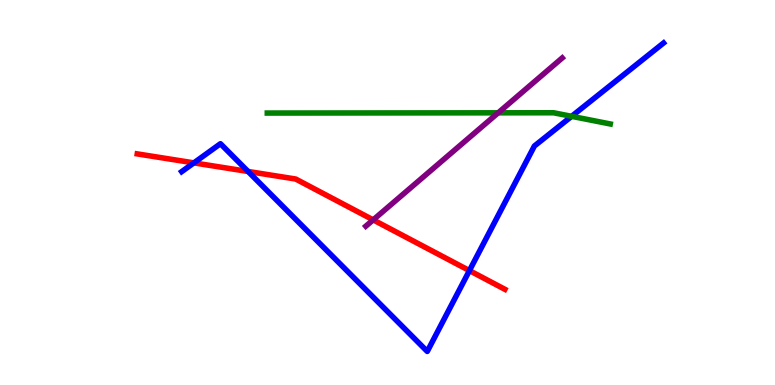[{'lines': ['blue', 'red'], 'intersections': [{'x': 2.5, 'y': 5.77}, {'x': 3.2, 'y': 5.55}, {'x': 6.06, 'y': 2.97}]}, {'lines': ['green', 'red'], 'intersections': []}, {'lines': ['purple', 'red'], 'intersections': [{'x': 4.82, 'y': 4.29}]}, {'lines': ['blue', 'green'], 'intersections': [{'x': 7.38, 'y': 6.98}]}, {'lines': ['blue', 'purple'], 'intersections': []}, {'lines': ['green', 'purple'], 'intersections': [{'x': 6.43, 'y': 7.07}]}]